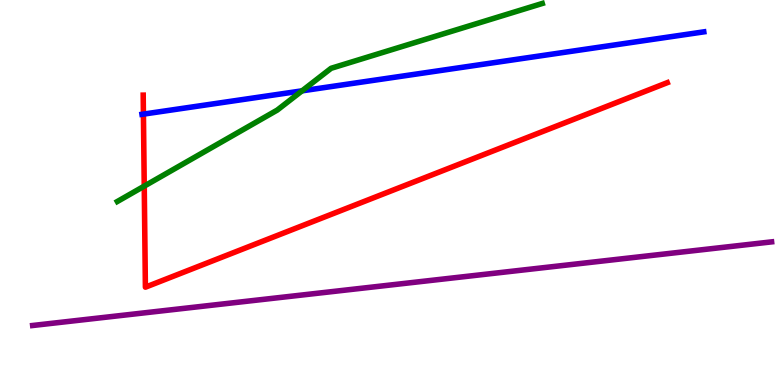[{'lines': ['blue', 'red'], 'intersections': [{'x': 1.85, 'y': 7.04}]}, {'lines': ['green', 'red'], 'intersections': [{'x': 1.86, 'y': 5.17}]}, {'lines': ['purple', 'red'], 'intersections': []}, {'lines': ['blue', 'green'], 'intersections': [{'x': 3.9, 'y': 7.64}]}, {'lines': ['blue', 'purple'], 'intersections': []}, {'lines': ['green', 'purple'], 'intersections': []}]